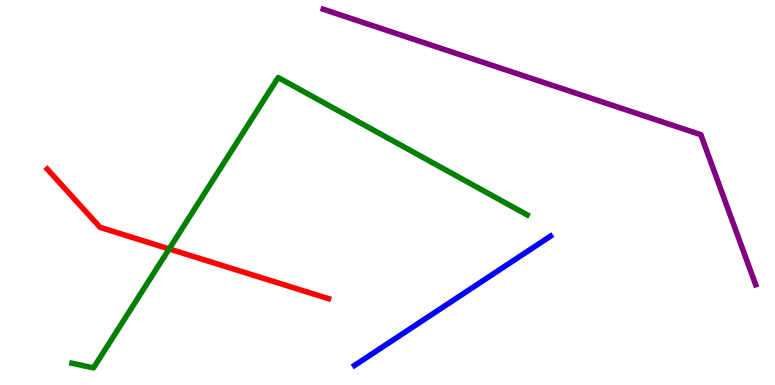[{'lines': ['blue', 'red'], 'intersections': []}, {'lines': ['green', 'red'], 'intersections': [{'x': 2.18, 'y': 3.53}]}, {'lines': ['purple', 'red'], 'intersections': []}, {'lines': ['blue', 'green'], 'intersections': []}, {'lines': ['blue', 'purple'], 'intersections': []}, {'lines': ['green', 'purple'], 'intersections': []}]